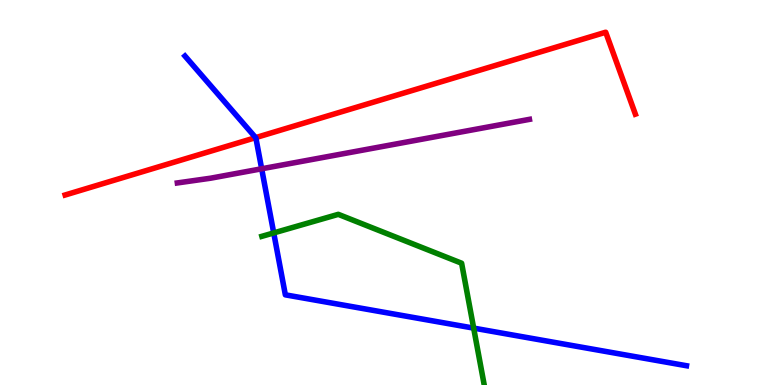[{'lines': ['blue', 'red'], 'intersections': [{'x': 3.3, 'y': 6.43}]}, {'lines': ['green', 'red'], 'intersections': []}, {'lines': ['purple', 'red'], 'intersections': []}, {'lines': ['blue', 'green'], 'intersections': [{'x': 3.53, 'y': 3.95}, {'x': 6.11, 'y': 1.48}]}, {'lines': ['blue', 'purple'], 'intersections': [{'x': 3.38, 'y': 5.62}]}, {'lines': ['green', 'purple'], 'intersections': []}]